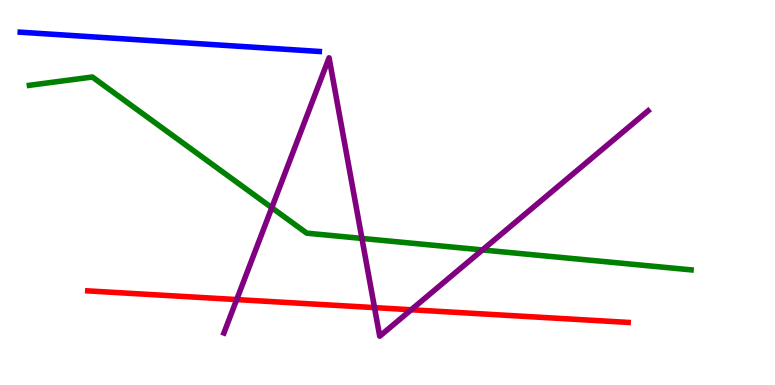[{'lines': ['blue', 'red'], 'intersections': []}, {'lines': ['green', 'red'], 'intersections': []}, {'lines': ['purple', 'red'], 'intersections': [{'x': 3.05, 'y': 2.22}, {'x': 4.83, 'y': 2.01}, {'x': 5.31, 'y': 1.95}]}, {'lines': ['blue', 'green'], 'intersections': []}, {'lines': ['blue', 'purple'], 'intersections': []}, {'lines': ['green', 'purple'], 'intersections': [{'x': 3.51, 'y': 4.61}, {'x': 4.67, 'y': 3.81}, {'x': 6.23, 'y': 3.51}]}]